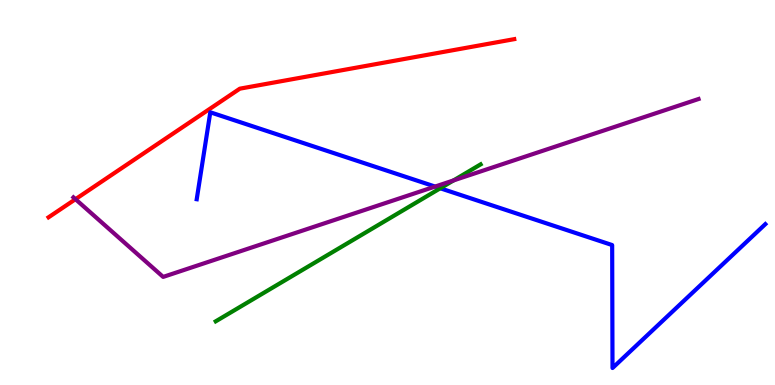[{'lines': ['blue', 'red'], 'intersections': []}, {'lines': ['green', 'red'], 'intersections': []}, {'lines': ['purple', 'red'], 'intersections': [{'x': 0.974, 'y': 4.83}]}, {'lines': ['blue', 'green'], 'intersections': [{'x': 5.68, 'y': 5.11}]}, {'lines': ['blue', 'purple'], 'intersections': [{'x': 5.61, 'y': 5.15}]}, {'lines': ['green', 'purple'], 'intersections': [{'x': 5.85, 'y': 5.31}]}]